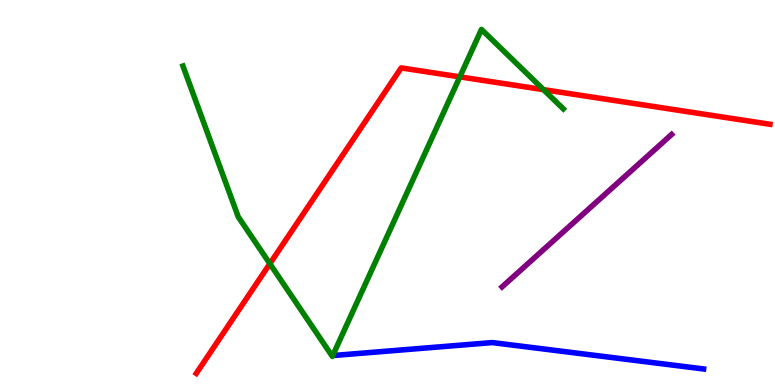[{'lines': ['blue', 'red'], 'intersections': []}, {'lines': ['green', 'red'], 'intersections': [{'x': 3.48, 'y': 3.15}, {'x': 5.93, 'y': 8.0}, {'x': 7.01, 'y': 7.67}]}, {'lines': ['purple', 'red'], 'intersections': []}, {'lines': ['blue', 'green'], 'intersections': []}, {'lines': ['blue', 'purple'], 'intersections': []}, {'lines': ['green', 'purple'], 'intersections': []}]